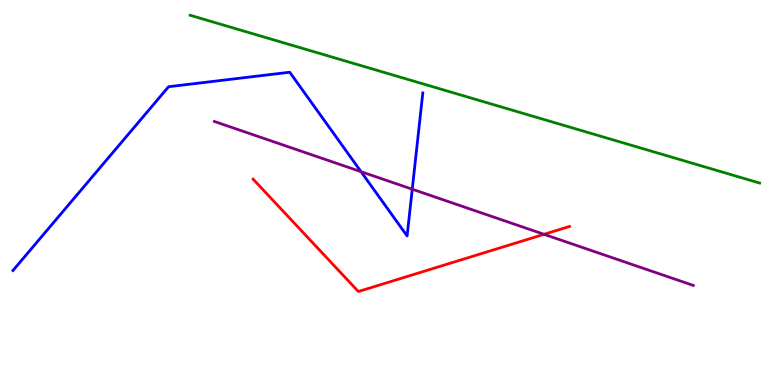[{'lines': ['blue', 'red'], 'intersections': []}, {'lines': ['green', 'red'], 'intersections': []}, {'lines': ['purple', 'red'], 'intersections': [{'x': 7.02, 'y': 3.91}]}, {'lines': ['blue', 'green'], 'intersections': []}, {'lines': ['blue', 'purple'], 'intersections': [{'x': 4.66, 'y': 5.54}, {'x': 5.32, 'y': 5.09}]}, {'lines': ['green', 'purple'], 'intersections': []}]